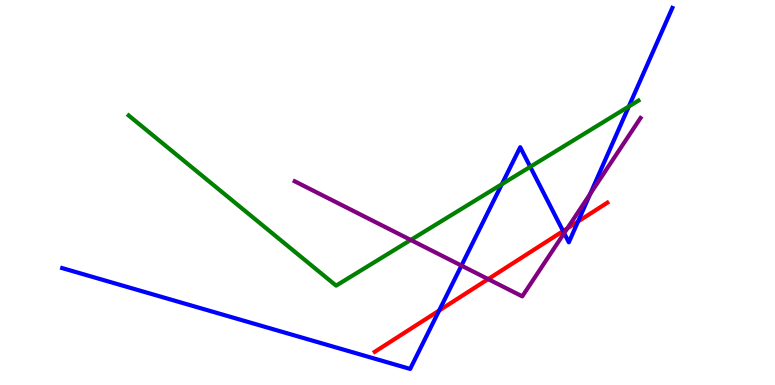[{'lines': ['blue', 'red'], 'intersections': [{'x': 5.67, 'y': 1.93}, {'x': 7.27, 'y': 4.0}, {'x': 7.46, 'y': 4.25}]}, {'lines': ['green', 'red'], 'intersections': []}, {'lines': ['purple', 'red'], 'intersections': [{'x': 6.3, 'y': 2.75}, {'x': 7.32, 'y': 4.07}]}, {'lines': ['blue', 'green'], 'intersections': [{'x': 6.48, 'y': 5.22}, {'x': 6.84, 'y': 5.67}, {'x': 8.11, 'y': 7.23}]}, {'lines': ['blue', 'purple'], 'intersections': [{'x': 5.95, 'y': 3.1}, {'x': 7.28, 'y': 3.94}, {'x': 7.62, 'y': 4.96}]}, {'lines': ['green', 'purple'], 'intersections': [{'x': 5.3, 'y': 3.77}]}]